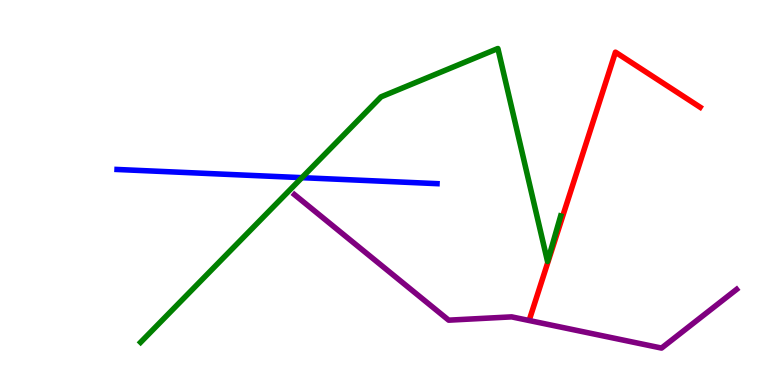[{'lines': ['blue', 'red'], 'intersections': []}, {'lines': ['green', 'red'], 'intersections': []}, {'lines': ['purple', 'red'], 'intersections': []}, {'lines': ['blue', 'green'], 'intersections': [{'x': 3.9, 'y': 5.39}]}, {'lines': ['blue', 'purple'], 'intersections': []}, {'lines': ['green', 'purple'], 'intersections': []}]